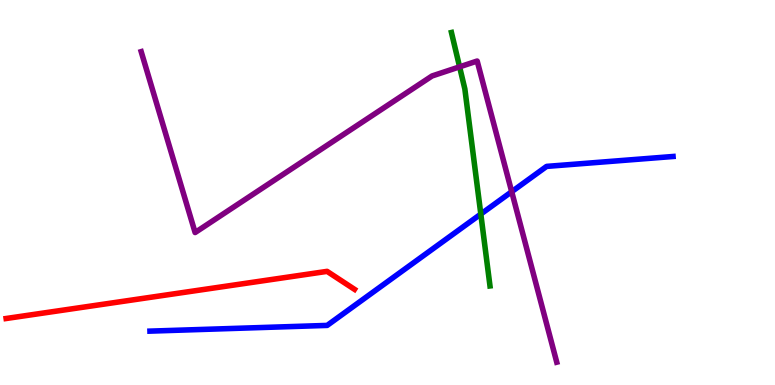[{'lines': ['blue', 'red'], 'intersections': []}, {'lines': ['green', 'red'], 'intersections': []}, {'lines': ['purple', 'red'], 'intersections': []}, {'lines': ['blue', 'green'], 'intersections': [{'x': 6.2, 'y': 4.44}]}, {'lines': ['blue', 'purple'], 'intersections': [{'x': 6.6, 'y': 5.02}]}, {'lines': ['green', 'purple'], 'intersections': [{'x': 5.93, 'y': 8.26}]}]